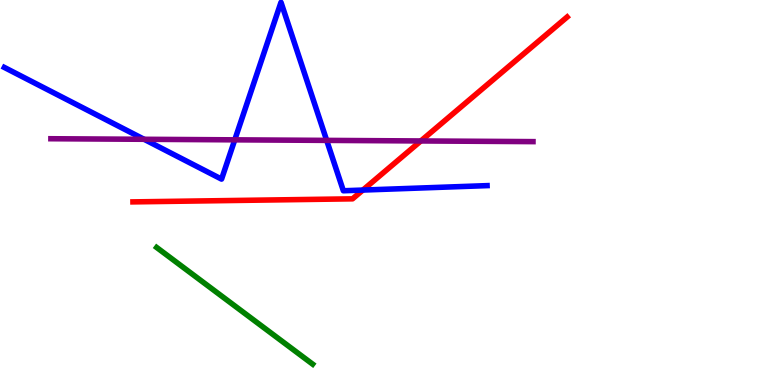[{'lines': ['blue', 'red'], 'intersections': [{'x': 4.68, 'y': 5.06}]}, {'lines': ['green', 'red'], 'intersections': []}, {'lines': ['purple', 'red'], 'intersections': [{'x': 5.43, 'y': 6.34}]}, {'lines': ['blue', 'green'], 'intersections': []}, {'lines': ['blue', 'purple'], 'intersections': [{'x': 1.86, 'y': 6.38}, {'x': 3.03, 'y': 6.37}, {'x': 4.22, 'y': 6.35}]}, {'lines': ['green', 'purple'], 'intersections': []}]